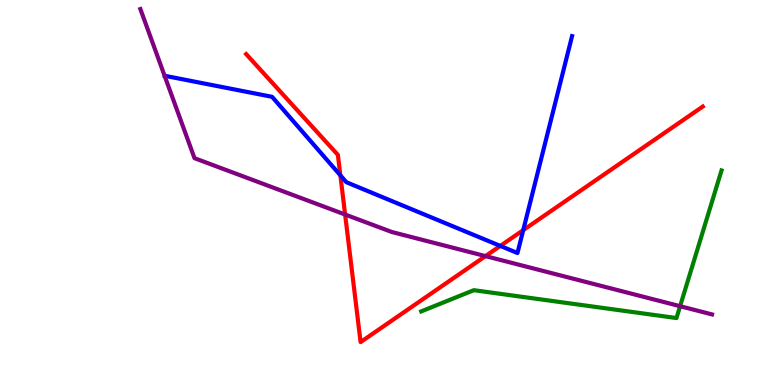[{'lines': ['blue', 'red'], 'intersections': [{'x': 4.39, 'y': 5.45}, {'x': 6.46, 'y': 3.61}, {'x': 6.75, 'y': 4.02}]}, {'lines': ['green', 'red'], 'intersections': []}, {'lines': ['purple', 'red'], 'intersections': [{'x': 4.45, 'y': 4.43}, {'x': 6.26, 'y': 3.35}]}, {'lines': ['blue', 'green'], 'intersections': []}, {'lines': ['blue', 'purple'], 'intersections': []}, {'lines': ['green', 'purple'], 'intersections': [{'x': 8.78, 'y': 2.05}]}]